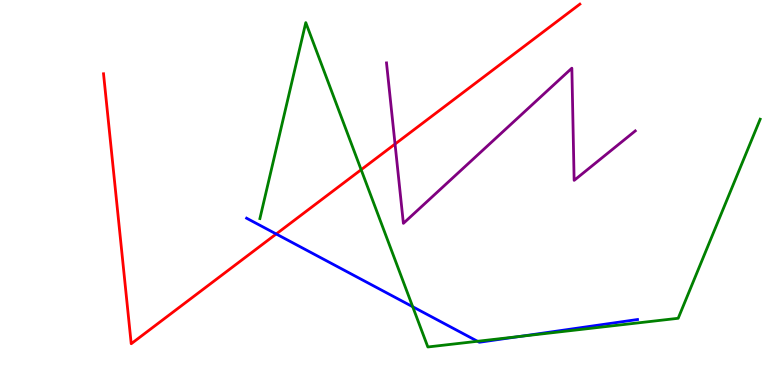[{'lines': ['blue', 'red'], 'intersections': [{'x': 3.56, 'y': 3.92}]}, {'lines': ['green', 'red'], 'intersections': [{'x': 4.66, 'y': 5.59}]}, {'lines': ['purple', 'red'], 'intersections': [{'x': 5.1, 'y': 6.26}]}, {'lines': ['blue', 'green'], 'intersections': [{'x': 5.33, 'y': 2.03}, {'x': 6.16, 'y': 1.14}, {'x': 6.71, 'y': 1.26}]}, {'lines': ['blue', 'purple'], 'intersections': []}, {'lines': ['green', 'purple'], 'intersections': []}]